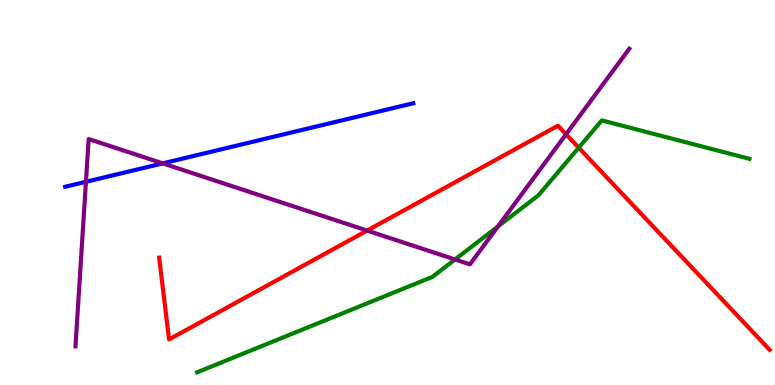[{'lines': ['blue', 'red'], 'intersections': []}, {'lines': ['green', 'red'], 'intersections': [{'x': 7.47, 'y': 6.16}]}, {'lines': ['purple', 'red'], 'intersections': [{'x': 4.74, 'y': 4.01}, {'x': 7.3, 'y': 6.51}]}, {'lines': ['blue', 'green'], 'intersections': []}, {'lines': ['blue', 'purple'], 'intersections': [{'x': 1.11, 'y': 5.28}, {'x': 2.1, 'y': 5.76}]}, {'lines': ['green', 'purple'], 'intersections': [{'x': 5.87, 'y': 3.26}, {'x': 6.42, 'y': 4.12}]}]